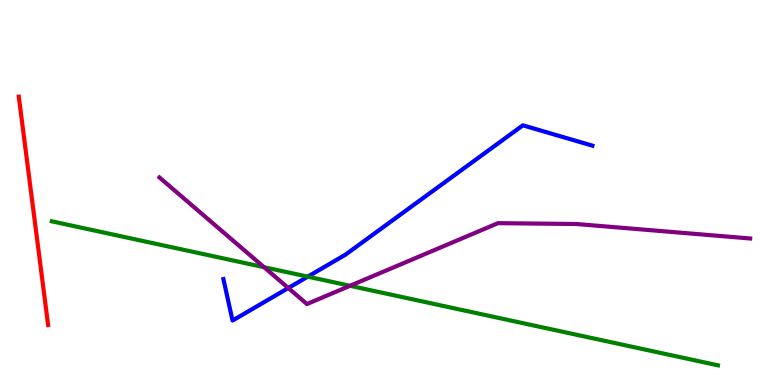[{'lines': ['blue', 'red'], 'intersections': []}, {'lines': ['green', 'red'], 'intersections': []}, {'lines': ['purple', 'red'], 'intersections': []}, {'lines': ['blue', 'green'], 'intersections': [{'x': 3.97, 'y': 2.81}]}, {'lines': ['blue', 'purple'], 'intersections': [{'x': 3.72, 'y': 2.52}]}, {'lines': ['green', 'purple'], 'intersections': [{'x': 3.41, 'y': 3.06}, {'x': 4.52, 'y': 2.58}]}]